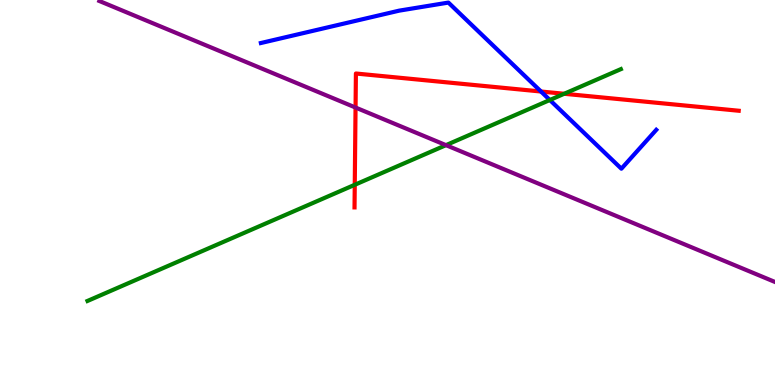[{'lines': ['blue', 'red'], 'intersections': [{'x': 6.98, 'y': 7.62}]}, {'lines': ['green', 'red'], 'intersections': [{'x': 4.58, 'y': 5.2}, {'x': 7.28, 'y': 7.56}]}, {'lines': ['purple', 'red'], 'intersections': [{'x': 4.59, 'y': 7.21}]}, {'lines': ['blue', 'green'], 'intersections': [{'x': 7.09, 'y': 7.4}]}, {'lines': ['blue', 'purple'], 'intersections': []}, {'lines': ['green', 'purple'], 'intersections': [{'x': 5.75, 'y': 6.23}]}]